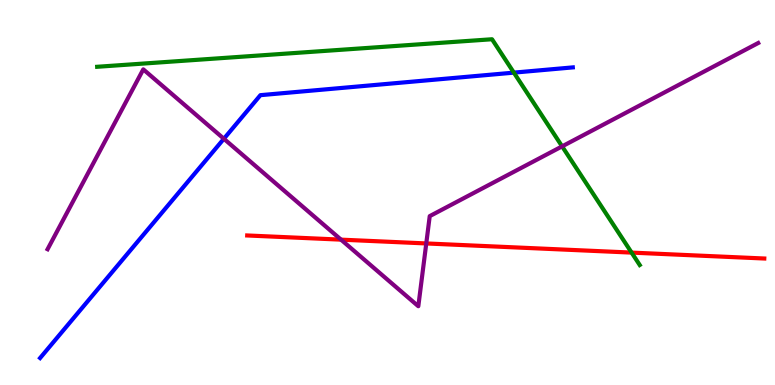[{'lines': ['blue', 'red'], 'intersections': []}, {'lines': ['green', 'red'], 'intersections': [{'x': 8.15, 'y': 3.44}]}, {'lines': ['purple', 'red'], 'intersections': [{'x': 4.4, 'y': 3.78}, {'x': 5.5, 'y': 3.68}]}, {'lines': ['blue', 'green'], 'intersections': [{'x': 6.63, 'y': 8.11}]}, {'lines': ['blue', 'purple'], 'intersections': [{'x': 2.89, 'y': 6.4}]}, {'lines': ['green', 'purple'], 'intersections': [{'x': 7.25, 'y': 6.2}]}]